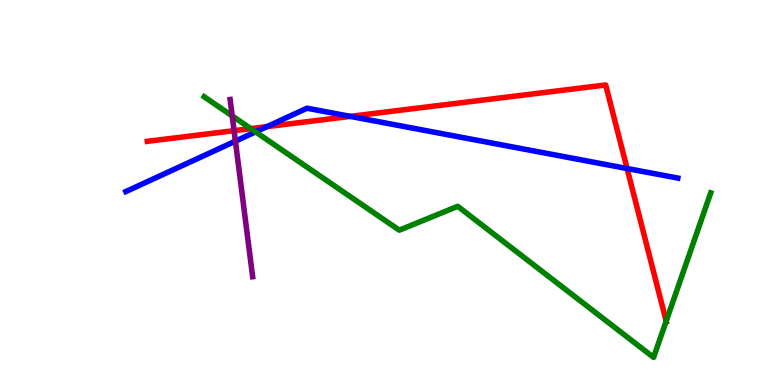[{'lines': ['blue', 'red'], 'intersections': [{'x': 3.45, 'y': 6.71}, {'x': 4.52, 'y': 6.98}, {'x': 8.09, 'y': 5.62}]}, {'lines': ['green', 'red'], 'intersections': [{'x': 3.24, 'y': 6.66}, {'x': 8.6, 'y': 1.66}]}, {'lines': ['purple', 'red'], 'intersections': [{'x': 3.02, 'y': 6.61}]}, {'lines': ['blue', 'green'], 'intersections': [{'x': 3.3, 'y': 6.57}]}, {'lines': ['blue', 'purple'], 'intersections': [{'x': 3.04, 'y': 6.33}]}, {'lines': ['green', 'purple'], 'intersections': [{'x': 3.0, 'y': 6.99}]}]